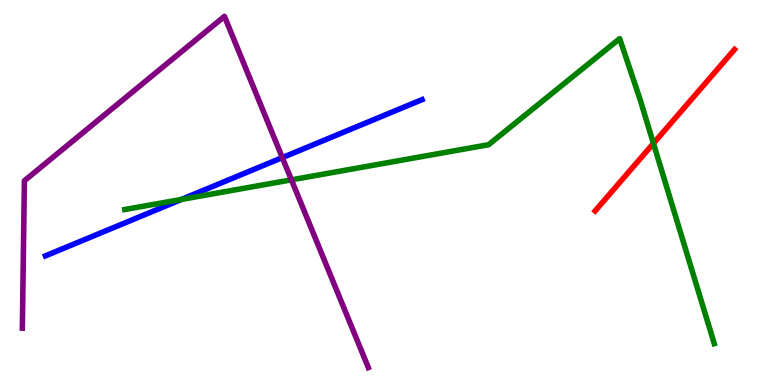[{'lines': ['blue', 'red'], 'intersections': []}, {'lines': ['green', 'red'], 'intersections': [{'x': 8.43, 'y': 6.28}]}, {'lines': ['purple', 'red'], 'intersections': []}, {'lines': ['blue', 'green'], 'intersections': [{'x': 2.34, 'y': 4.82}]}, {'lines': ['blue', 'purple'], 'intersections': [{'x': 3.64, 'y': 5.91}]}, {'lines': ['green', 'purple'], 'intersections': [{'x': 3.76, 'y': 5.33}]}]